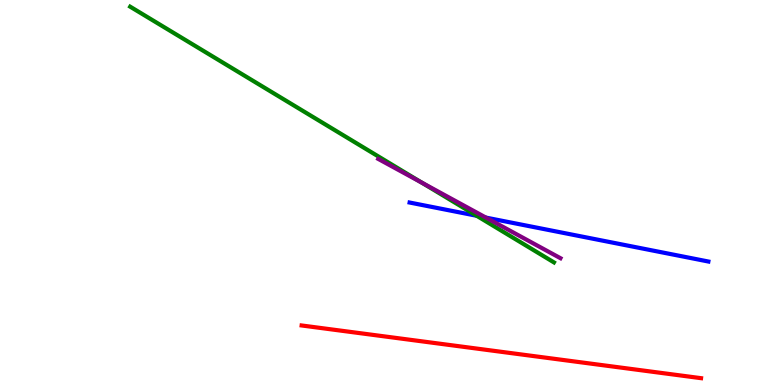[{'lines': ['blue', 'red'], 'intersections': []}, {'lines': ['green', 'red'], 'intersections': []}, {'lines': ['purple', 'red'], 'intersections': []}, {'lines': ['blue', 'green'], 'intersections': [{'x': 6.15, 'y': 4.4}]}, {'lines': ['blue', 'purple'], 'intersections': [{'x': 6.27, 'y': 4.35}]}, {'lines': ['green', 'purple'], 'intersections': [{'x': 5.44, 'y': 5.26}]}]